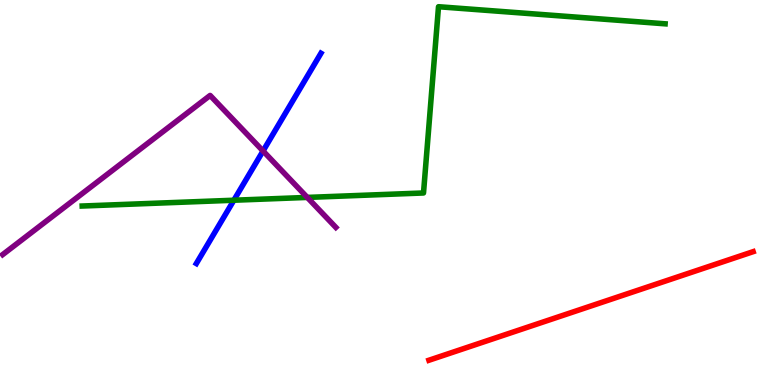[{'lines': ['blue', 'red'], 'intersections': []}, {'lines': ['green', 'red'], 'intersections': []}, {'lines': ['purple', 'red'], 'intersections': []}, {'lines': ['blue', 'green'], 'intersections': [{'x': 3.02, 'y': 4.8}]}, {'lines': ['blue', 'purple'], 'intersections': [{'x': 3.39, 'y': 6.08}]}, {'lines': ['green', 'purple'], 'intersections': [{'x': 3.96, 'y': 4.87}]}]